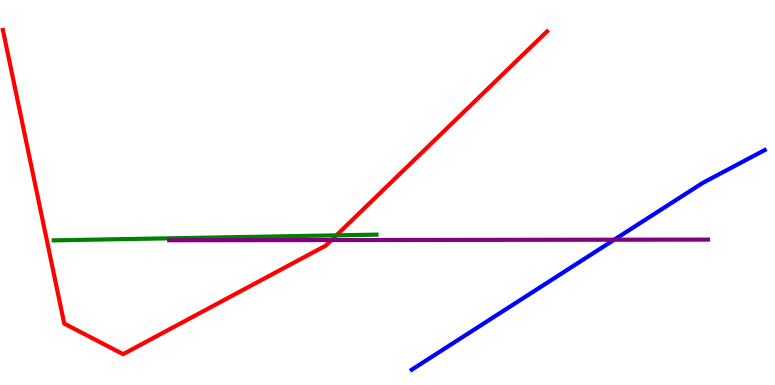[{'lines': ['blue', 'red'], 'intersections': []}, {'lines': ['green', 'red'], 'intersections': [{'x': 4.34, 'y': 3.89}]}, {'lines': ['purple', 'red'], 'intersections': [{'x': 4.28, 'y': 3.76}]}, {'lines': ['blue', 'green'], 'intersections': []}, {'lines': ['blue', 'purple'], 'intersections': [{'x': 7.93, 'y': 3.77}]}, {'lines': ['green', 'purple'], 'intersections': []}]